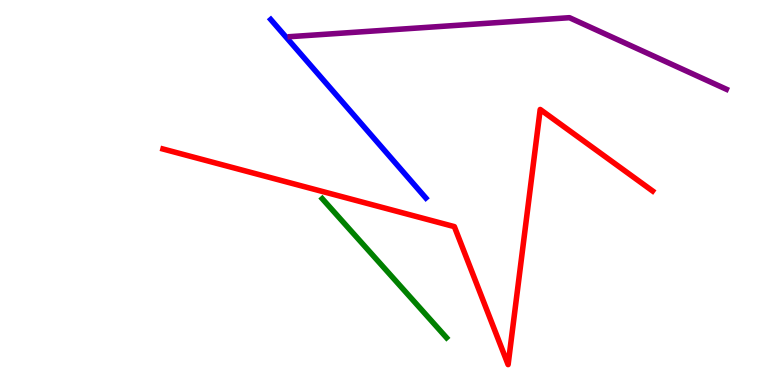[{'lines': ['blue', 'red'], 'intersections': []}, {'lines': ['green', 'red'], 'intersections': []}, {'lines': ['purple', 'red'], 'intersections': []}, {'lines': ['blue', 'green'], 'intersections': []}, {'lines': ['blue', 'purple'], 'intersections': []}, {'lines': ['green', 'purple'], 'intersections': []}]